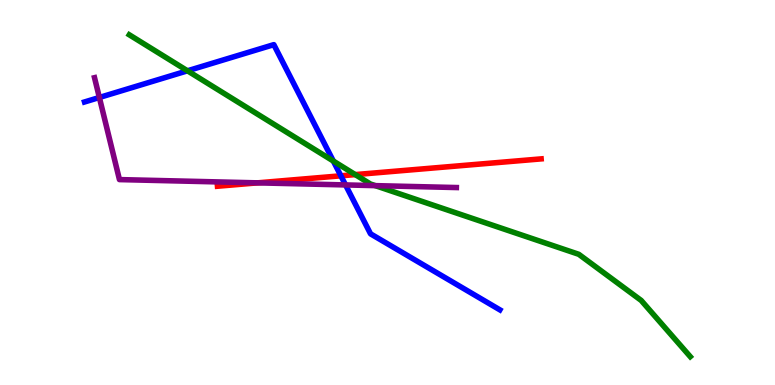[{'lines': ['blue', 'red'], 'intersections': [{'x': 4.4, 'y': 5.43}]}, {'lines': ['green', 'red'], 'intersections': [{'x': 4.58, 'y': 5.47}]}, {'lines': ['purple', 'red'], 'intersections': [{'x': 3.32, 'y': 5.25}]}, {'lines': ['blue', 'green'], 'intersections': [{'x': 2.42, 'y': 8.16}, {'x': 4.3, 'y': 5.82}]}, {'lines': ['blue', 'purple'], 'intersections': [{'x': 1.28, 'y': 7.47}, {'x': 4.46, 'y': 5.2}]}, {'lines': ['green', 'purple'], 'intersections': [{'x': 4.84, 'y': 5.18}]}]